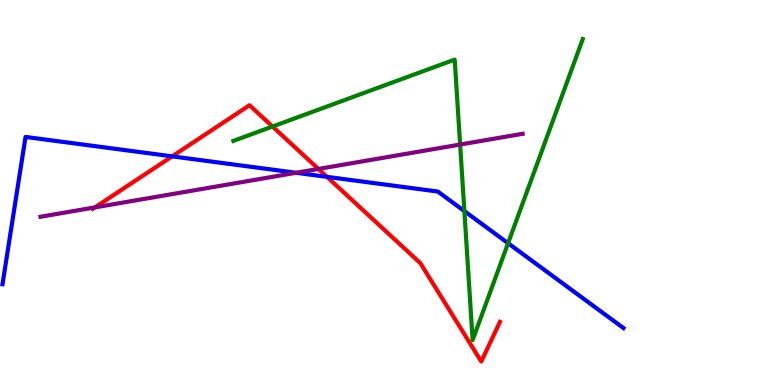[{'lines': ['blue', 'red'], 'intersections': [{'x': 2.22, 'y': 5.94}, {'x': 4.22, 'y': 5.41}]}, {'lines': ['green', 'red'], 'intersections': [{'x': 3.52, 'y': 6.71}]}, {'lines': ['purple', 'red'], 'intersections': [{'x': 1.22, 'y': 4.61}, {'x': 4.11, 'y': 5.61}]}, {'lines': ['blue', 'green'], 'intersections': [{'x': 5.99, 'y': 4.52}, {'x': 6.56, 'y': 3.68}]}, {'lines': ['blue', 'purple'], 'intersections': [{'x': 3.82, 'y': 5.51}]}, {'lines': ['green', 'purple'], 'intersections': [{'x': 5.94, 'y': 6.25}]}]